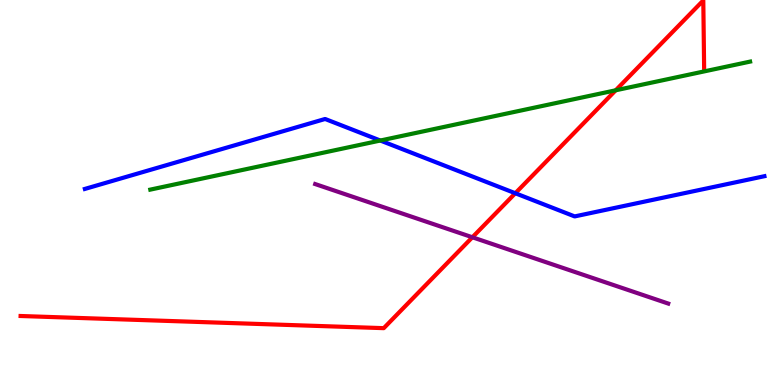[{'lines': ['blue', 'red'], 'intersections': [{'x': 6.65, 'y': 4.98}]}, {'lines': ['green', 'red'], 'intersections': [{'x': 7.94, 'y': 7.65}]}, {'lines': ['purple', 'red'], 'intersections': [{'x': 6.1, 'y': 3.84}]}, {'lines': ['blue', 'green'], 'intersections': [{'x': 4.91, 'y': 6.35}]}, {'lines': ['blue', 'purple'], 'intersections': []}, {'lines': ['green', 'purple'], 'intersections': []}]